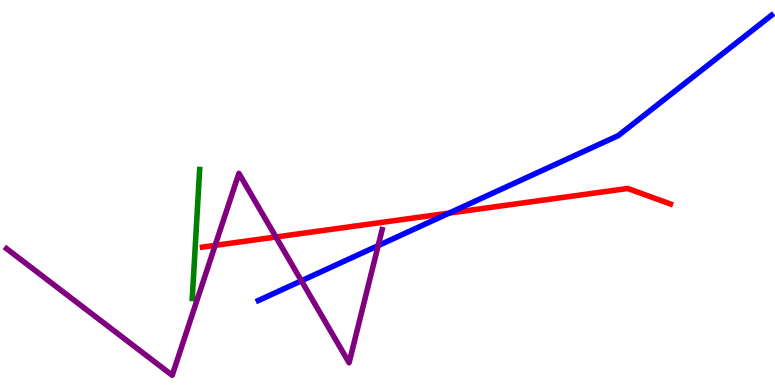[{'lines': ['blue', 'red'], 'intersections': [{'x': 5.8, 'y': 4.46}]}, {'lines': ['green', 'red'], 'intersections': []}, {'lines': ['purple', 'red'], 'intersections': [{'x': 2.78, 'y': 3.63}, {'x': 3.56, 'y': 3.84}]}, {'lines': ['blue', 'green'], 'intersections': []}, {'lines': ['blue', 'purple'], 'intersections': [{'x': 3.89, 'y': 2.71}, {'x': 4.88, 'y': 3.62}]}, {'lines': ['green', 'purple'], 'intersections': []}]